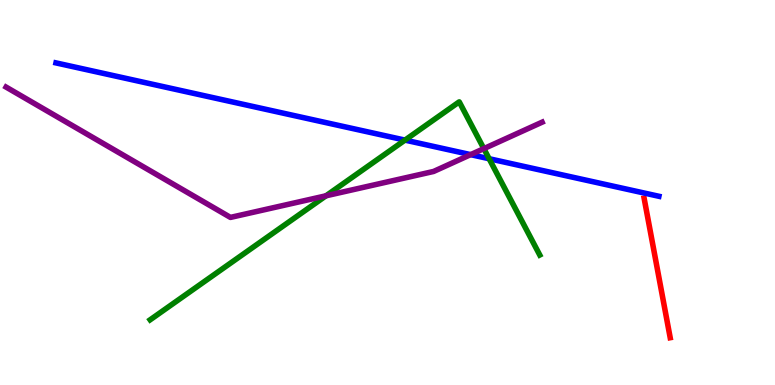[{'lines': ['blue', 'red'], 'intersections': []}, {'lines': ['green', 'red'], 'intersections': []}, {'lines': ['purple', 'red'], 'intersections': []}, {'lines': ['blue', 'green'], 'intersections': [{'x': 5.23, 'y': 6.36}, {'x': 6.31, 'y': 5.88}]}, {'lines': ['blue', 'purple'], 'intersections': [{'x': 6.07, 'y': 5.98}]}, {'lines': ['green', 'purple'], 'intersections': [{'x': 4.21, 'y': 4.91}, {'x': 6.24, 'y': 6.14}]}]